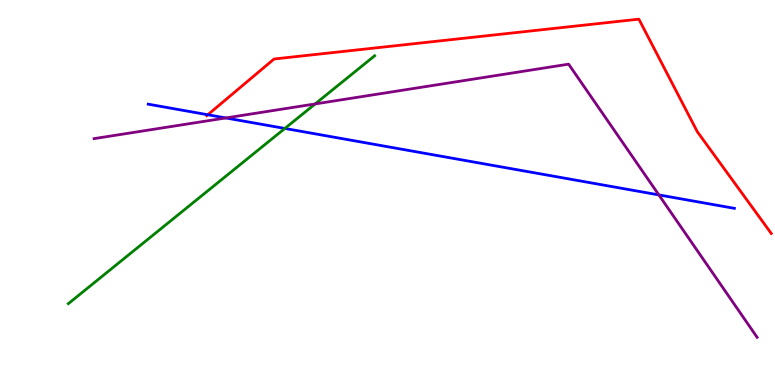[{'lines': ['blue', 'red'], 'intersections': [{'x': 2.68, 'y': 7.02}]}, {'lines': ['green', 'red'], 'intersections': []}, {'lines': ['purple', 'red'], 'intersections': []}, {'lines': ['blue', 'green'], 'intersections': [{'x': 3.68, 'y': 6.66}]}, {'lines': ['blue', 'purple'], 'intersections': [{'x': 2.91, 'y': 6.94}, {'x': 8.5, 'y': 4.94}]}, {'lines': ['green', 'purple'], 'intersections': [{'x': 4.07, 'y': 7.3}]}]